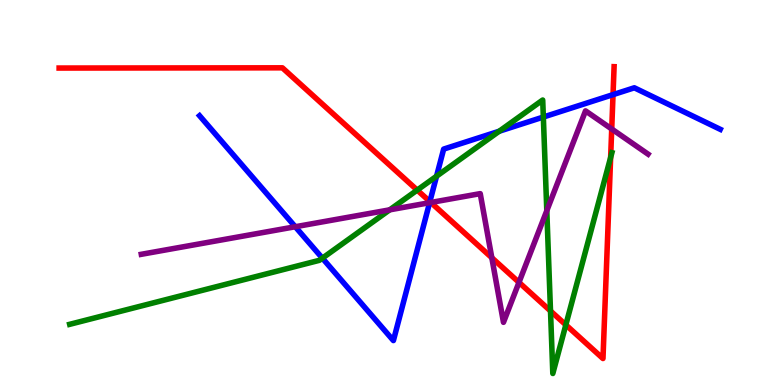[{'lines': ['blue', 'red'], 'intersections': [{'x': 5.55, 'y': 4.76}, {'x': 7.91, 'y': 7.54}]}, {'lines': ['green', 'red'], 'intersections': [{'x': 5.38, 'y': 5.06}, {'x': 7.1, 'y': 1.92}, {'x': 7.3, 'y': 1.56}, {'x': 7.88, 'y': 5.91}]}, {'lines': ['purple', 'red'], 'intersections': [{'x': 5.56, 'y': 4.74}, {'x': 6.35, 'y': 3.31}, {'x': 6.7, 'y': 2.67}, {'x': 7.89, 'y': 6.65}]}, {'lines': ['blue', 'green'], 'intersections': [{'x': 4.16, 'y': 3.29}, {'x': 5.63, 'y': 5.42}, {'x': 6.44, 'y': 6.59}, {'x': 7.01, 'y': 6.96}]}, {'lines': ['blue', 'purple'], 'intersections': [{'x': 3.81, 'y': 4.11}, {'x': 5.54, 'y': 4.74}]}, {'lines': ['green', 'purple'], 'intersections': [{'x': 5.03, 'y': 4.55}, {'x': 7.06, 'y': 4.53}]}]